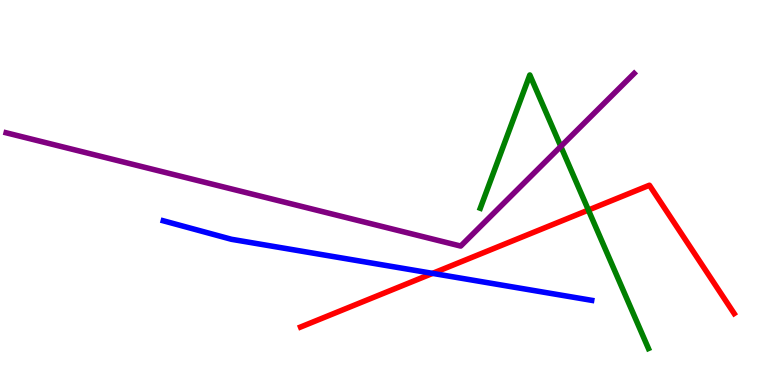[{'lines': ['blue', 'red'], 'intersections': [{'x': 5.58, 'y': 2.9}]}, {'lines': ['green', 'red'], 'intersections': [{'x': 7.59, 'y': 4.54}]}, {'lines': ['purple', 'red'], 'intersections': []}, {'lines': ['blue', 'green'], 'intersections': []}, {'lines': ['blue', 'purple'], 'intersections': []}, {'lines': ['green', 'purple'], 'intersections': [{'x': 7.24, 'y': 6.2}]}]